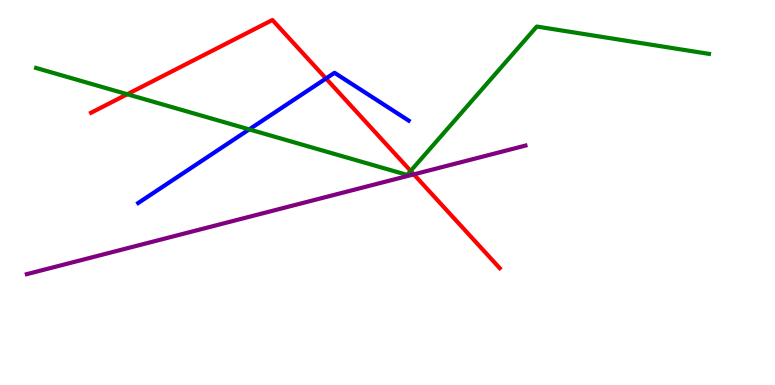[{'lines': ['blue', 'red'], 'intersections': [{'x': 4.21, 'y': 7.96}]}, {'lines': ['green', 'red'], 'intersections': [{'x': 1.64, 'y': 7.55}, {'x': 5.3, 'y': 5.56}]}, {'lines': ['purple', 'red'], 'intersections': [{'x': 5.34, 'y': 5.47}]}, {'lines': ['blue', 'green'], 'intersections': [{'x': 3.22, 'y': 6.64}]}, {'lines': ['blue', 'purple'], 'intersections': []}, {'lines': ['green', 'purple'], 'intersections': []}]